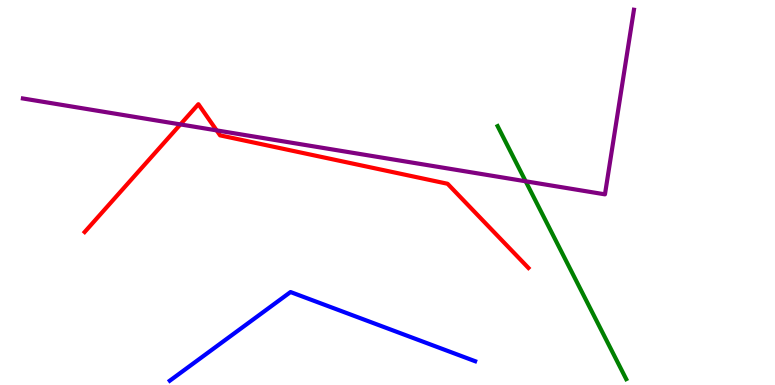[{'lines': ['blue', 'red'], 'intersections': []}, {'lines': ['green', 'red'], 'intersections': []}, {'lines': ['purple', 'red'], 'intersections': [{'x': 2.33, 'y': 6.77}, {'x': 2.8, 'y': 6.61}]}, {'lines': ['blue', 'green'], 'intersections': []}, {'lines': ['blue', 'purple'], 'intersections': []}, {'lines': ['green', 'purple'], 'intersections': [{'x': 6.78, 'y': 5.29}]}]